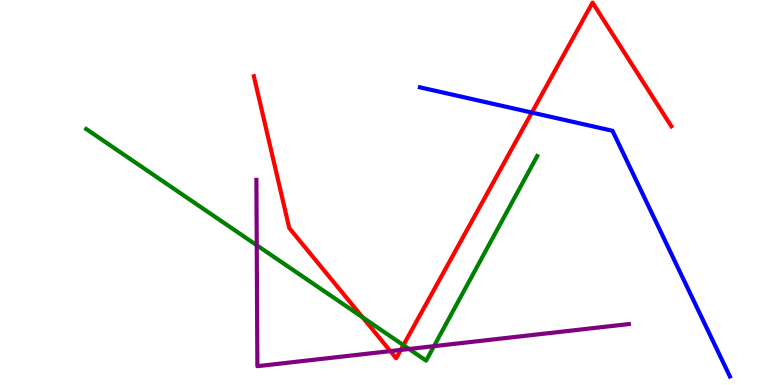[{'lines': ['blue', 'red'], 'intersections': [{'x': 6.86, 'y': 7.08}]}, {'lines': ['green', 'red'], 'intersections': [{'x': 4.68, 'y': 1.76}, {'x': 5.21, 'y': 1.03}]}, {'lines': ['purple', 'red'], 'intersections': [{'x': 5.04, 'y': 0.88}, {'x': 5.17, 'y': 0.911}]}, {'lines': ['blue', 'green'], 'intersections': []}, {'lines': ['blue', 'purple'], 'intersections': []}, {'lines': ['green', 'purple'], 'intersections': [{'x': 3.31, 'y': 3.63}, {'x': 5.28, 'y': 0.935}, {'x': 5.6, 'y': 1.01}]}]